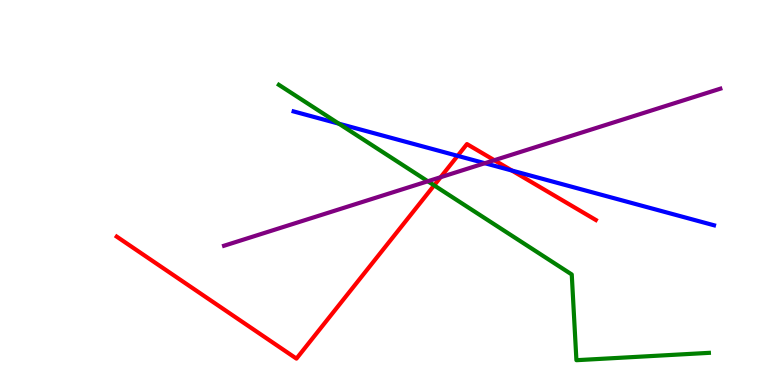[{'lines': ['blue', 'red'], 'intersections': [{'x': 5.9, 'y': 5.95}, {'x': 6.6, 'y': 5.57}]}, {'lines': ['green', 'red'], 'intersections': [{'x': 5.6, 'y': 5.19}]}, {'lines': ['purple', 'red'], 'intersections': [{'x': 5.69, 'y': 5.4}, {'x': 6.38, 'y': 5.84}]}, {'lines': ['blue', 'green'], 'intersections': [{'x': 4.37, 'y': 6.79}]}, {'lines': ['blue', 'purple'], 'intersections': [{'x': 6.26, 'y': 5.76}]}, {'lines': ['green', 'purple'], 'intersections': [{'x': 5.52, 'y': 5.29}]}]